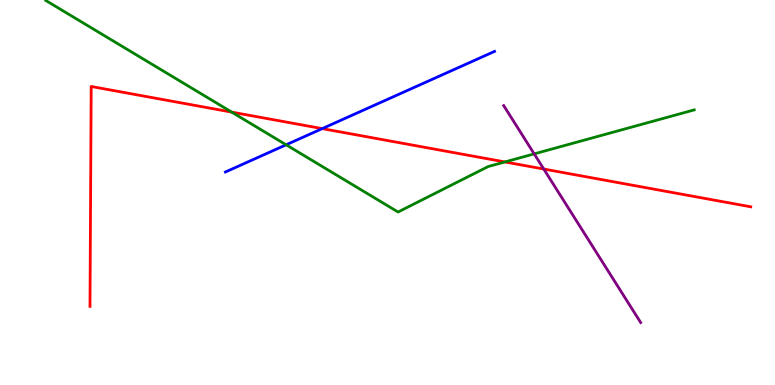[{'lines': ['blue', 'red'], 'intersections': [{'x': 4.16, 'y': 6.66}]}, {'lines': ['green', 'red'], 'intersections': [{'x': 2.99, 'y': 7.09}, {'x': 6.51, 'y': 5.79}]}, {'lines': ['purple', 'red'], 'intersections': [{'x': 7.02, 'y': 5.61}]}, {'lines': ['blue', 'green'], 'intersections': [{'x': 3.69, 'y': 6.24}]}, {'lines': ['blue', 'purple'], 'intersections': []}, {'lines': ['green', 'purple'], 'intersections': [{'x': 6.89, 'y': 6.0}]}]